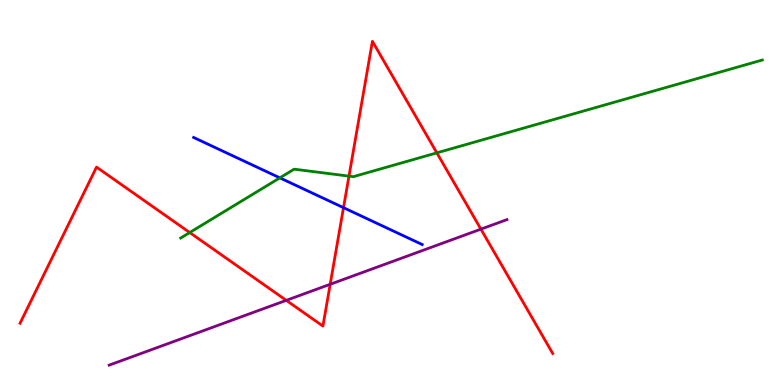[{'lines': ['blue', 'red'], 'intersections': [{'x': 4.43, 'y': 4.61}]}, {'lines': ['green', 'red'], 'intersections': [{'x': 2.45, 'y': 3.96}, {'x': 4.5, 'y': 5.43}, {'x': 5.64, 'y': 6.03}]}, {'lines': ['purple', 'red'], 'intersections': [{'x': 3.69, 'y': 2.2}, {'x': 4.26, 'y': 2.62}, {'x': 6.21, 'y': 4.05}]}, {'lines': ['blue', 'green'], 'intersections': [{'x': 3.61, 'y': 5.38}]}, {'lines': ['blue', 'purple'], 'intersections': []}, {'lines': ['green', 'purple'], 'intersections': []}]